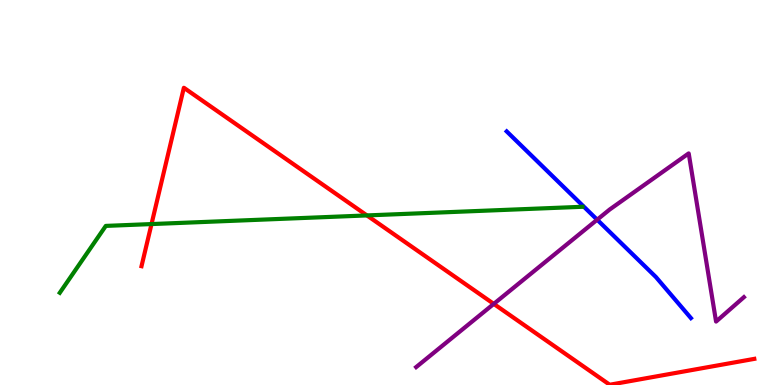[{'lines': ['blue', 'red'], 'intersections': []}, {'lines': ['green', 'red'], 'intersections': [{'x': 1.96, 'y': 4.18}, {'x': 4.73, 'y': 4.4}]}, {'lines': ['purple', 'red'], 'intersections': [{'x': 6.37, 'y': 2.11}]}, {'lines': ['blue', 'green'], 'intersections': []}, {'lines': ['blue', 'purple'], 'intersections': [{'x': 7.71, 'y': 4.29}]}, {'lines': ['green', 'purple'], 'intersections': []}]